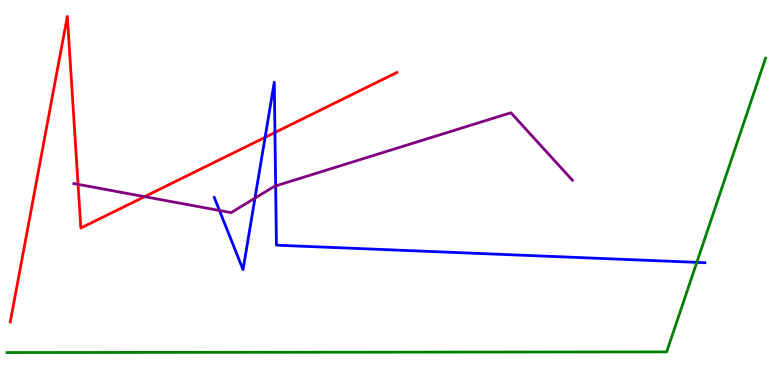[{'lines': ['blue', 'red'], 'intersections': [{'x': 3.42, 'y': 6.43}, {'x': 3.55, 'y': 6.56}]}, {'lines': ['green', 'red'], 'intersections': []}, {'lines': ['purple', 'red'], 'intersections': [{'x': 1.01, 'y': 5.21}, {'x': 1.87, 'y': 4.89}]}, {'lines': ['blue', 'green'], 'intersections': [{'x': 8.99, 'y': 3.19}]}, {'lines': ['blue', 'purple'], 'intersections': [{'x': 2.83, 'y': 4.53}, {'x': 3.29, 'y': 4.85}, {'x': 3.56, 'y': 5.17}]}, {'lines': ['green', 'purple'], 'intersections': []}]